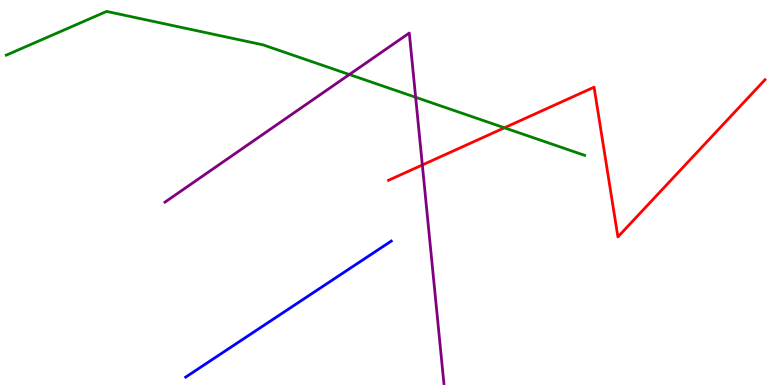[{'lines': ['blue', 'red'], 'intersections': []}, {'lines': ['green', 'red'], 'intersections': [{'x': 6.51, 'y': 6.68}]}, {'lines': ['purple', 'red'], 'intersections': [{'x': 5.45, 'y': 5.71}]}, {'lines': ['blue', 'green'], 'intersections': []}, {'lines': ['blue', 'purple'], 'intersections': []}, {'lines': ['green', 'purple'], 'intersections': [{'x': 4.51, 'y': 8.06}, {'x': 5.36, 'y': 7.47}]}]